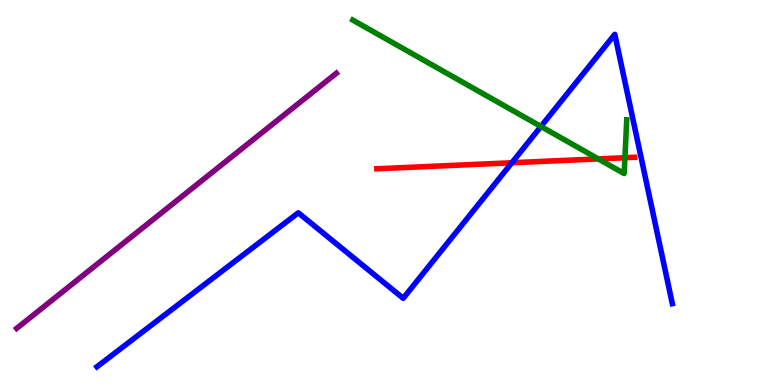[{'lines': ['blue', 'red'], 'intersections': [{'x': 6.6, 'y': 5.77}]}, {'lines': ['green', 'red'], 'intersections': [{'x': 7.72, 'y': 5.87}, {'x': 8.06, 'y': 5.9}]}, {'lines': ['purple', 'red'], 'intersections': []}, {'lines': ['blue', 'green'], 'intersections': [{'x': 6.98, 'y': 6.72}]}, {'lines': ['blue', 'purple'], 'intersections': []}, {'lines': ['green', 'purple'], 'intersections': []}]